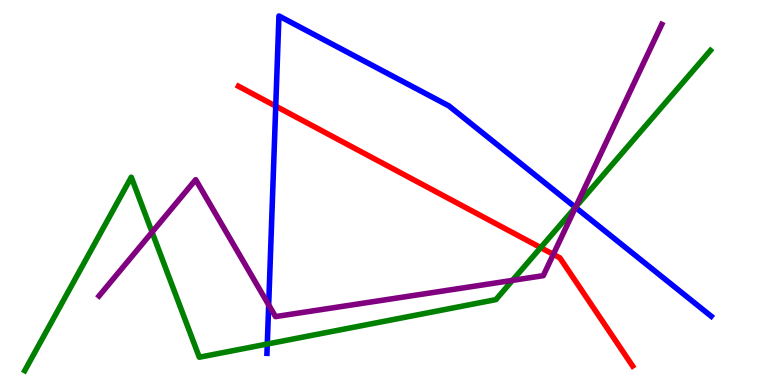[{'lines': ['blue', 'red'], 'intersections': [{'x': 3.56, 'y': 7.24}]}, {'lines': ['green', 'red'], 'intersections': [{'x': 6.98, 'y': 3.57}]}, {'lines': ['purple', 'red'], 'intersections': [{'x': 7.14, 'y': 3.39}]}, {'lines': ['blue', 'green'], 'intersections': [{'x': 3.45, 'y': 1.06}, {'x': 7.42, 'y': 4.62}]}, {'lines': ['blue', 'purple'], 'intersections': [{'x': 3.47, 'y': 2.08}, {'x': 7.43, 'y': 4.61}]}, {'lines': ['green', 'purple'], 'intersections': [{'x': 1.96, 'y': 3.97}, {'x': 6.61, 'y': 2.72}, {'x': 7.43, 'y': 4.62}]}]